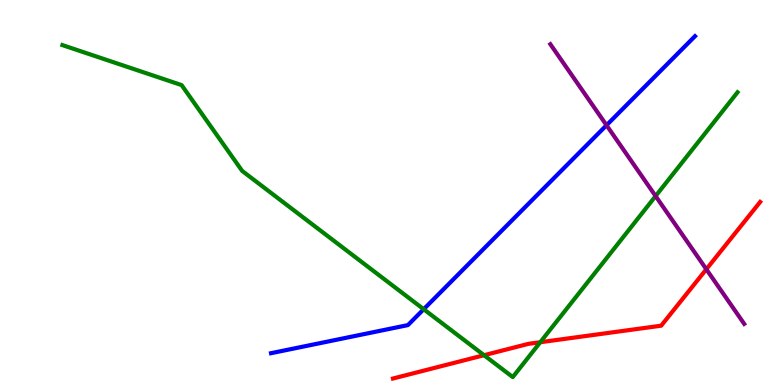[{'lines': ['blue', 'red'], 'intersections': []}, {'lines': ['green', 'red'], 'intersections': [{'x': 6.25, 'y': 0.774}, {'x': 6.97, 'y': 1.11}]}, {'lines': ['purple', 'red'], 'intersections': [{'x': 9.11, 'y': 3.01}]}, {'lines': ['blue', 'green'], 'intersections': [{'x': 5.47, 'y': 1.97}]}, {'lines': ['blue', 'purple'], 'intersections': [{'x': 7.83, 'y': 6.75}]}, {'lines': ['green', 'purple'], 'intersections': [{'x': 8.46, 'y': 4.91}]}]